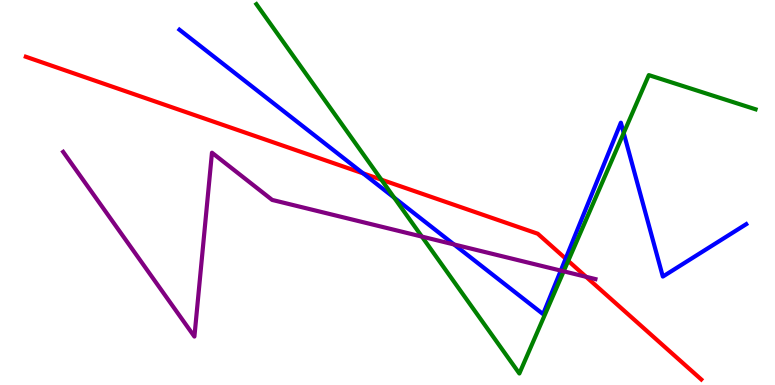[{'lines': ['blue', 'red'], 'intersections': [{'x': 4.69, 'y': 5.5}, {'x': 7.3, 'y': 3.28}]}, {'lines': ['green', 'red'], 'intersections': [{'x': 4.92, 'y': 5.33}, {'x': 7.33, 'y': 3.22}]}, {'lines': ['purple', 'red'], 'intersections': [{'x': 7.56, 'y': 2.81}]}, {'lines': ['blue', 'green'], 'intersections': [{'x': 5.09, 'y': 4.87}, {'x': 8.05, 'y': 6.55}]}, {'lines': ['blue', 'purple'], 'intersections': [{'x': 5.86, 'y': 3.65}, {'x': 7.24, 'y': 2.97}]}, {'lines': ['green', 'purple'], 'intersections': [{'x': 5.44, 'y': 3.85}, {'x': 7.27, 'y': 2.95}]}]